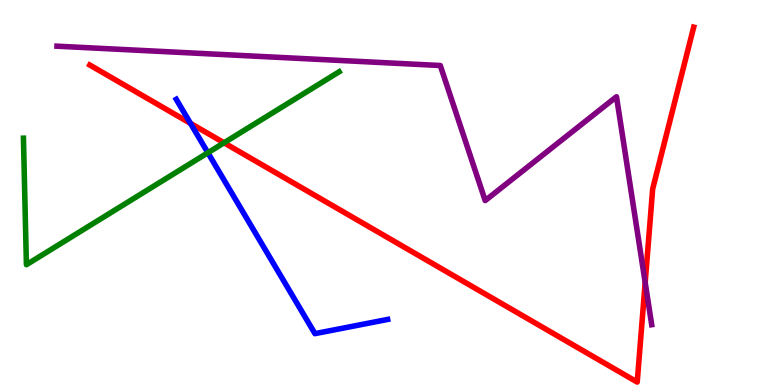[{'lines': ['blue', 'red'], 'intersections': [{'x': 2.46, 'y': 6.8}]}, {'lines': ['green', 'red'], 'intersections': [{'x': 2.89, 'y': 6.29}]}, {'lines': ['purple', 'red'], 'intersections': [{'x': 8.32, 'y': 2.66}]}, {'lines': ['blue', 'green'], 'intersections': [{'x': 2.68, 'y': 6.03}]}, {'lines': ['blue', 'purple'], 'intersections': []}, {'lines': ['green', 'purple'], 'intersections': []}]